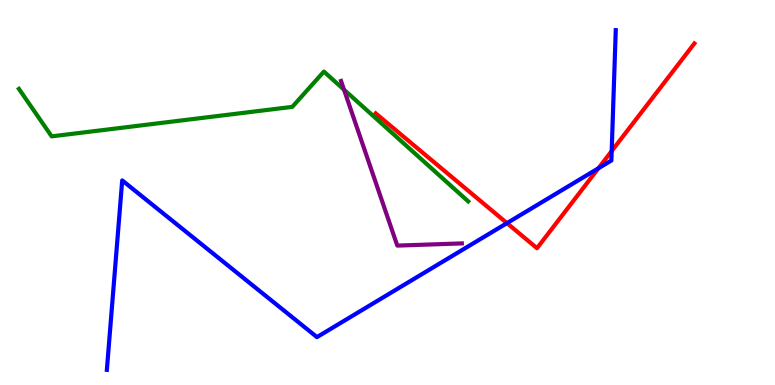[{'lines': ['blue', 'red'], 'intersections': [{'x': 6.54, 'y': 4.2}, {'x': 7.72, 'y': 5.63}, {'x': 7.89, 'y': 6.08}]}, {'lines': ['green', 'red'], 'intersections': []}, {'lines': ['purple', 'red'], 'intersections': []}, {'lines': ['blue', 'green'], 'intersections': []}, {'lines': ['blue', 'purple'], 'intersections': []}, {'lines': ['green', 'purple'], 'intersections': [{'x': 4.44, 'y': 7.67}]}]